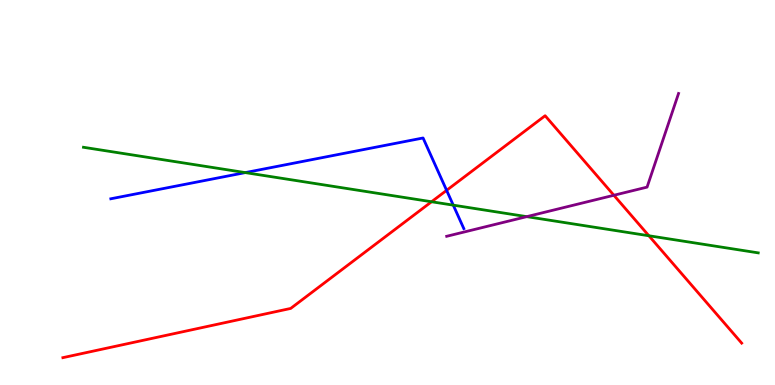[{'lines': ['blue', 'red'], 'intersections': [{'x': 5.76, 'y': 5.06}]}, {'lines': ['green', 'red'], 'intersections': [{'x': 5.57, 'y': 4.76}, {'x': 8.37, 'y': 3.88}]}, {'lines': ['purple', 'red'], 'intersections': [{'x': 7.92, 'y': 4.93}]}, {'lines': ['blue', 'green'], 'intersections': [{'x': 3.17, 'y': 5.52}, {'x': 5.85, 'y': 4.67}]}, {'lines': ['blue', 'purple'], 'intersections': []}, {'lines': ['green', 'purple'], 'intersections': [{'x': 6.8, 'y': 4.37}]}]